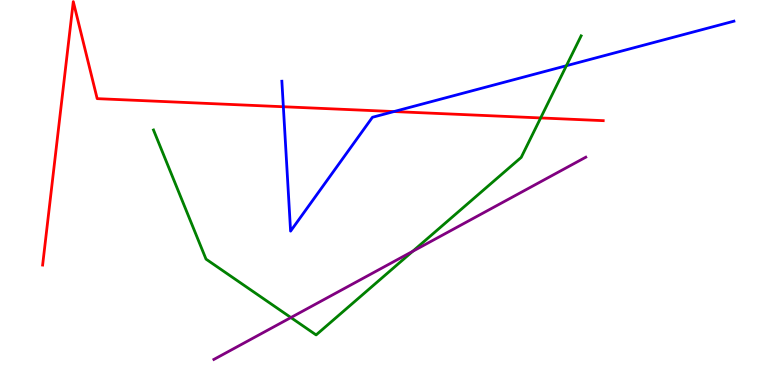[{'lines': ['blue', 'red'], 'intersections': [{'x': 3.66, 'y': 7.23}, {'x': 5.08, 'y': 7.1}]}, {'lines': ['green', 'red'], 'intersections': [{'x': 6.98, 'y': 6.94}]}, {'lines': ['purple', 'red'], 'intersections': []}, {'lines': ['blue', 'green'], 'intersections': [{'x': 7.31, 'y': 8.29}]}, {'lines': ['blue', 'purple'], 'intersections': []}, {'lines': ['green', 'purple'], 'intersections': [{'x': 3.75, 'y': 1.75}, {'x': 5.32, 'y': 3.47}]}]